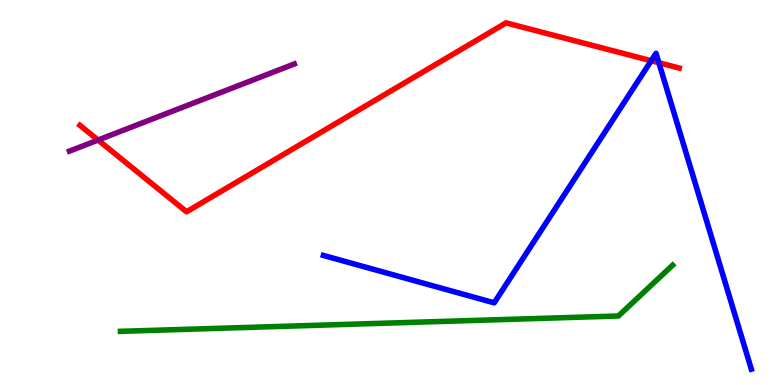[{'lines': ['blue', 'red'], 'intersections': [{'x': 8.4, 'y': 8.42}, {'x': 8.5, 'y': 8.37}]}, {'lines': ['green', 'red'], 'intersections': []}, {'lines': ['purple', 'red'], 'intersections': [{'x': 1.27, 'y': 6.36}]}, {'lines': ['blue', 'green'], 'intersections': []}, {'lines': ['blue', 'purple'], 'intersections': []}, {'lines': ['green', 'purple'], 'intersections': []}]